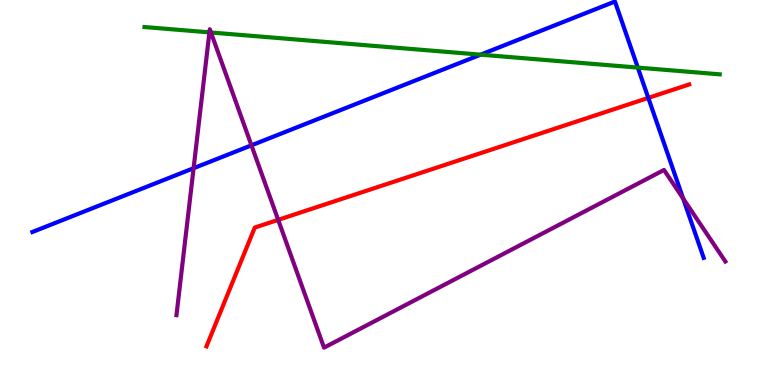[{'lines': ['blue', 'red'], 'intersections': [{'x': 8.37, 'y': 7.46}]}, {'lines': ['green', 'red'], 'intersections': []}, {'lines': ['purple', 'red'], 'intersections': [{'x': 3.59, 'y': 4.29}]}, {'lines': ['blue', 'green'], 'intersections': [{'x': 6.2, 'y': 8.58}, {'x': 8.23, 'y': 8.24}]}, {'lines': ['blue', 'purple'], 'intersections': [{'x': 2.5, 'y': 5.63}, {'x': 3.24, 'y': 6.23}, {'x': 8.81, 'y': 4.84}]}, {'lines': ['green', 'purple'], 'intersections': [{'x': 2.7, 'y': 9.16}, {'x': 2.72, 'y': 9.16}]}]